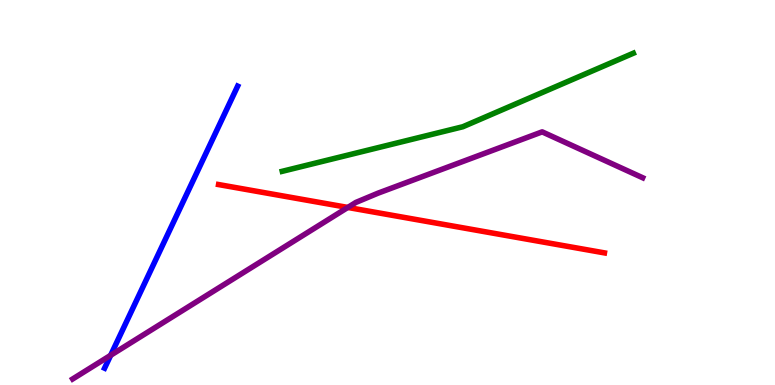[{'lines': ['blue', 'red'], 'intersections': []}, {'lines': ['green', 'red'], 'intersections': []}, {'lines': ['purple', 'red'], 'intersections': [{'x': 4.49, 'y': 4.61}]}, {'lines': ['blue', 'green'], 'intersections': []}, {'lines': ['blue', 'purple'], 'intersections': [{'x': 1.43, 'y': 0.771}]}, {'lines': ['green', 'purple'], 'intersections': []}]